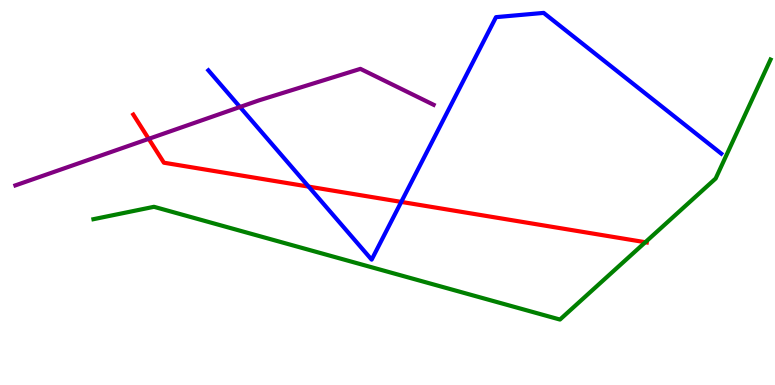[{'lines': ['blue', 'red'], 'intersections': [{'x': 3.98, 'y': 5.15}, {'x': 5.18, 'y': 4.76}]}, {'lines': ['green', 'red'], 'intersections': [{'x': 8.33, 'y': 3.71}]}, {'lines': ['purple', 'red'], 'intersections': [{'x': 1.92, 'y': 6.39}]}, {'lines': ['blue', 'green'], 'intersections': []}, {'lines': ['blue', 'purple'], 'intersections': [{'x': 3.1, 'y': 7.22}]}, {'lines': ['green', 'purple'], 'intersections': []}]